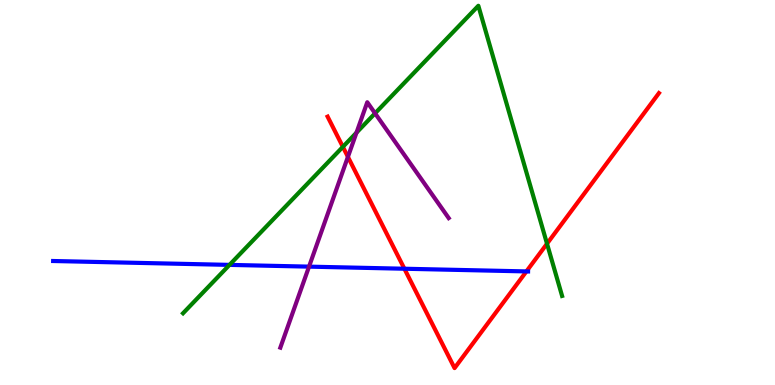[{'lines': ['blue', 'red'], 'intersections': [{'x': 5.22, 'y': 3.02}, {'x': 6.79, 'y': 2.95}]}, {'lines': ['green', 'red'], 'intersections': [{'x': 4.42, 'y': 6.19}, {'x': 7.06, 'y': 3.67}]}, {'lines': ['purple', 'red'], 'intersections': [{'x': 4.49, 'y': 5.93}]}, {'lines': ['blue', 'green'], 'intersections': [{'x': 2.96, 'y': 3.12}]}, {'lines': ['blue', 'purple'], 'intersections': [{'x': 3.99, 'y': 3.07}]}, {'lines': ['green', 'purple'], 'intersections': [{'x': 4.6, 'y': 6.55}, {'x': 4.84, 'y': 7.06}]}]